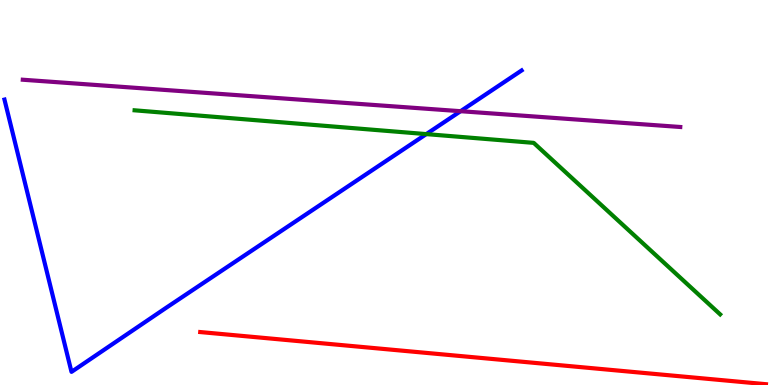[{'lines': ['blue', 'red'], 'intersections': []}, {'lines': ['green', 'red'], 'intersections': []}, {'lines': ['purple', 'red'], 'intersections': []}, {'lines': ['blue', 'green'], 'intersections': [{'x': 5.5, 'y': 6.52}]}, {'lines': ['blue', 'purple'], 'intersections': [{'x': 5.94, 'y': 7.11}]}, {'lines': ['green', 'purple'], 'intersections': []}]